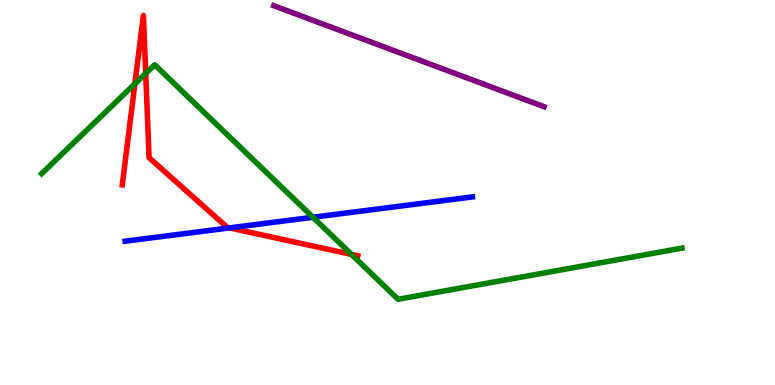[{'lines': ['blue', 'red'], 'intersections': [{'x': 2.96, 'y': 4.08}]}, {'lines': ['green', 'red'], 'intersections': [{'x': 1.74, 'y': 7.82}, {'x': 1.88, 'y': 8.09}, {'x': 4.53, 'y': 3.39}]}, {'lines': ['purple', 'red'], 'intersections': []}, {'lines': ['blue', 'green'], 'intersections': [{'x': 4.04, 'y': 4.36}]}, {'lines': ['blue', 'purple'], 'intersections': []}, {'lines': ['green', 'purple'], 'intersections': []}]